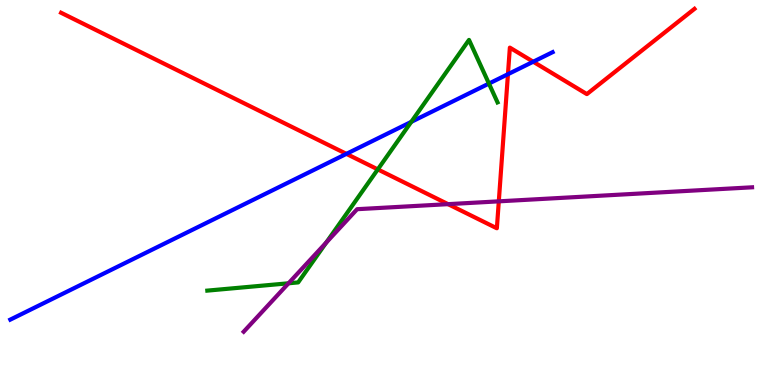[{'lines': ['blue', 'red'], 'intersections': [{'x': 4.47, 'y': 6.0}, {'x': 6.55, 'y': 8.07}, {'x': 6.88, 'y': 8.4}]}, {'lines': ['green', 'red'], 'intersections': [{'x': 4.87, 'y': 5.6}]}, {'lines': ['purple', 'red'], 'intersections': [{'x': 5.78, 'y': 4.7}, {'x': 6.44, 'y': 4.77}]}, {'lines': ['blue', 'green'], 'intersections': [{'x': 5.31, 'y': 6.83}, {'x': 6.31, 'y': 7.83}]}, {'lines': ['blue', 'purple'], 'intersections': []}, {'lines': ['green', 'purple'], 'intersections': [{'x': 3.72, 'y': 2.64}, {'x': 4.21, 'y': 3.7}]}]